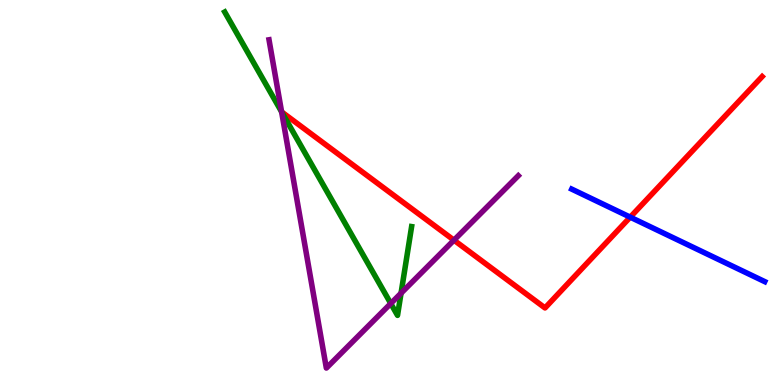[{'lines': ['blue', 'red'], 'intersections': [{'x': 8.13, 'y': 4.36}]}, {'lines': ['green', 'red'], 'intersections': []}, {'lines': ['purple', 'red'], 'intersections': [{'x': 5.86, 'y': 3.76}]}, {'lines': ['blue', 'green'], 'intersections': []}, {'lines': ['blue', 'purple'], 'intersections': []}, {'lines': ['green', 'purple'], 'intersections': [{'x': 3.63, 'y': 7.09}, {'x': 5.04, 'y': 2.12}, {'x': 5.17, 'y': 2.38}]}]